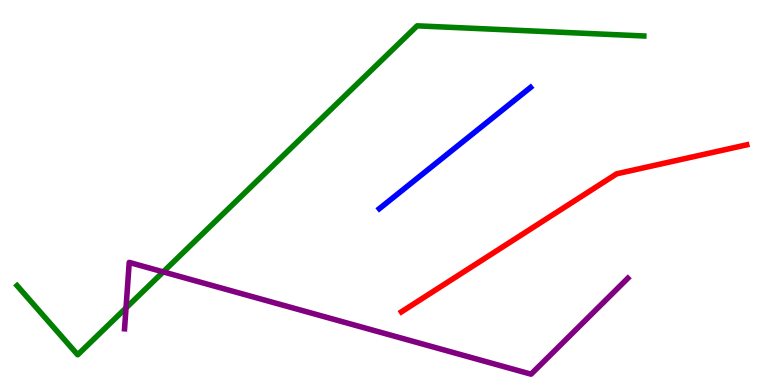[{'lines': ['blue', 'red'], 'intersections': []}, {'lines': ['green', 'red'], 'intersections': []}, {'lines': ['purple', 'red'], 'intersections': []}, {'lines': ['blue', 'green'], 'intersections': []}, {'lines': ['blue', 'purple'], 'intersections': []}, {'lines': ['green', 'purple'], 'intersections': [{'x': 1.63, 'y': 2.0}, {'x': 2.11, 'y': 2.94}]}]